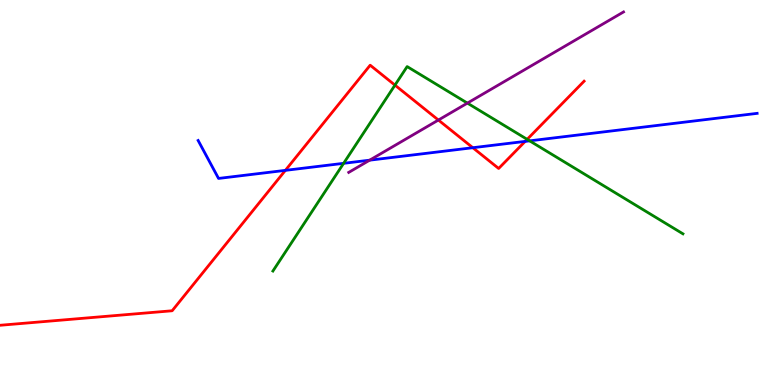[{'lines': ['blue', 'red'], 'intersections': [{'x': 3.68, 'y': 5.58}, {'x': 6.1, 'y': 6.16}, {'x': 6.78, 'y': 6.33}]}, {'lines': ['green', 'red'], 'intersections': [{'x': 5.1, 'y': 7.79}, {'x': 6.8, 'y': 6.38}]}, {'lines': ['purple', 'red'], 'intersections': [{'x': 5.66, 'y': 6.88}]}, {'lines': ['blue', 'green'], 'intersections': [{'x': 4.43, 'y': 5.76}, {'x': 6.83, 'y': 6.34}]}, {'lines': ['blue', 'purple'], 'intersections': [{'x': 4.77, 'y': 5.84}]}, {'lines': ['green', 'purple'], 'intersections': [{'x': 6.03, 'y': 7.32}]}]